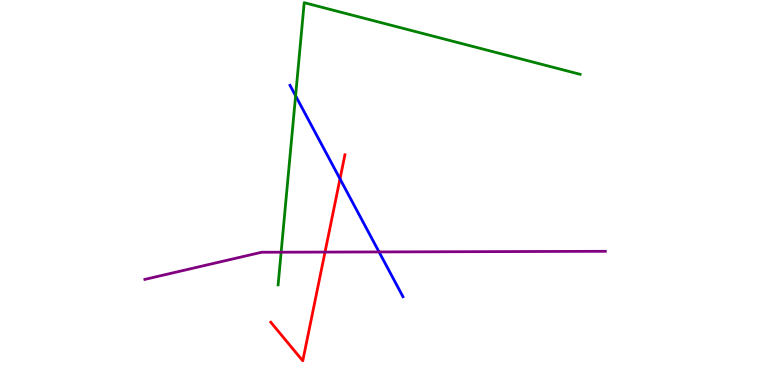[{'lines': ['blue', 'red'], 'intersections': [{'x': 4.39, 'y': 5.35}]}, {'lines': ['green', 'red'], 'intersections': []}, {'lines': ['purple', 'red'], 'intersections': [{'x': 4.19, 'y': 3.45}]}, {'lines': ['blue', 'green'], 'intersections': [{'x': 3.81, 'y': 7.51}]}, {'lines': ['blue', 'purple'], 'intersections': [{'x': 4.89, 'y': 3.46}]}, {'lines': ['green', 'purple'], 'intersections': [{'x': 3.63, 'y': 3.45}]}]